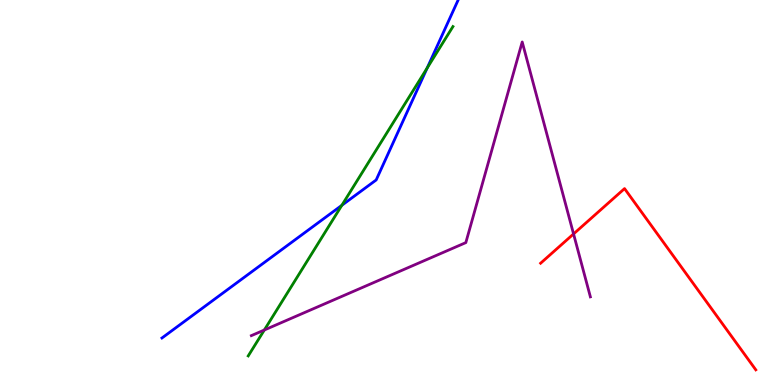[{'lines': ['blue', 'red'], 'intersections': []}, {'lines': ['green', 'red'], 'intersections': []}, {'lines': ['purple', 'red'], 'intersections': [{'x': 7.4, 'y': 3.92}]}, {'lines': ['blue', 'green'], 'intersections': [{'x': 4.41, 'y': 4.67}, {'x': 5.51, 'y': 8.23}]}, {'lines': ['blue', 'purple'], 'intersections': []}, {'lines': ['green', 'purple'], 'intersections': [{'x': 3.41, 'y': 1.43}]}]